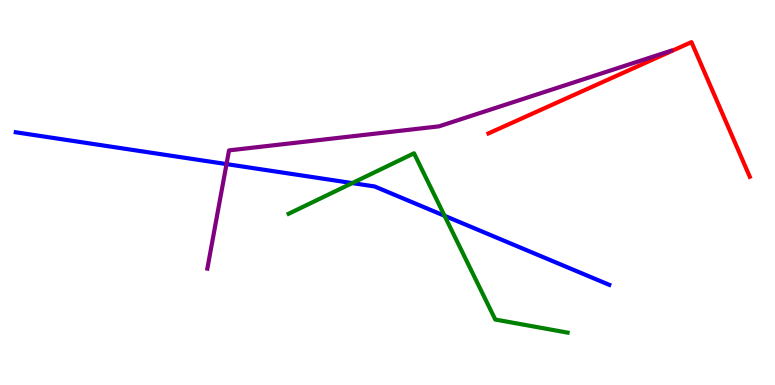[{'lines': ['blue', 'red'], 'intersections': []}, {'lines': ['green', 'red'], 'intersections': []}, {'lines': ['purple', 'red'], 'intersections': []}, {'lines': ['blue', 'green'], 'intersections': [{'x': 4.55, 'y': 5.24}, {'x': 5.74, 'y': 4.4}]}, {'lines': ['blue', 'purple'], 'intersections': [{'x': 2.92, 'y': 5.74}]}, {'lines': ['green', 'purple'], 'intersections': []}]